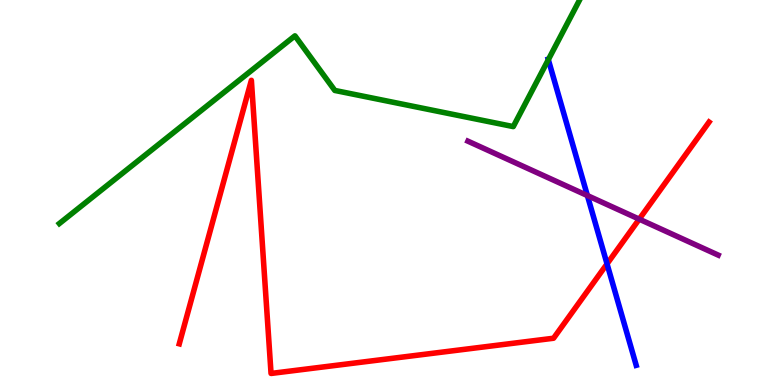[{'lines': ['blue', 'red'], 'intersections': [{'x': 7.83, 'y': 3.15}]}, {'lines': ['green', 'red'], 'intersections': []}, {'lines': ['purple', 'red'], 'intersections': [{'x': 8.25, 'y': 4.31}]}, {'lines': ['blue', 'green'], 'intersections': [{'x': 7.08, 'y': 8.45}]}, {'lines': ['blue', 'purple'], 'intersections': [{'x': 7.58, 'y': 4.92}]}, {'lines': ['green', 'purple'], 'intersections': []}]